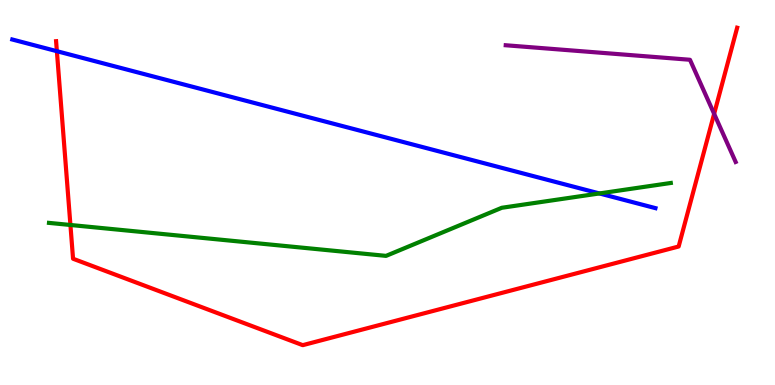[{'lines': ['blue', 'red'], 'intersections': [{'x': 0.734, 'y': 8.67}]}, {'lines': ['green', 'red'], 'intersections': [{'x': 0.909, 'y': 4.16}]}, {'lines': ['purple', 'red'], 'intersections': [{'x': 9.21, 'y': 7.04}]}, {'lines': ['blue', 'green'], 'intersections': [{'x': 7.73, 'y': 4.98}]}, {'lines': ['blue', 'purple'], 'intersections': []}, {'lines': ['green', 'purple'], 'intersections': []}]